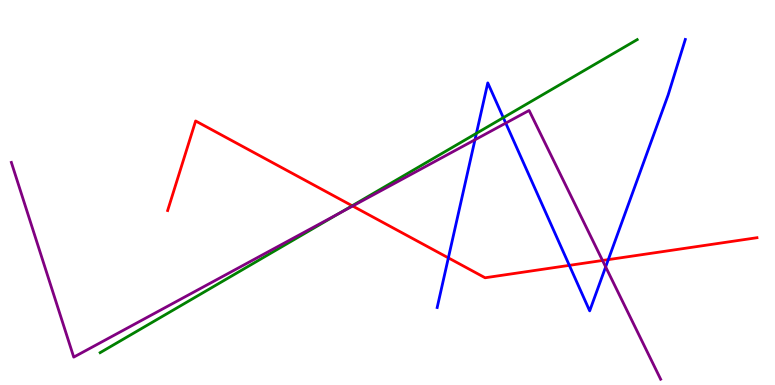[{'lines': ['blue', 'red'], 'intersections': [{'x': 5.79, 'y': 3.3}, {'x': 7.35, 'y': 3.11}, {'x': 7.85, 'y': 3.26}]}, {'lines': ['green', 'red'], 'intersections': [{'x': 4.54, 'y': 4.66}]}, {'lines': ['purple', 'red'], 'intersections': [{'x': 4.55, 'y': 4.65}, {'x': 7.77, 'y': 3.23}]}, {'lines': ['blue', 'green'], 'intersections': [{'x': 6.15, 'y': 6.54}, {'x': 6.49, 'y': 6.94}]}, {'lines': ['blue', 'purple'], 'intersections': [{'x': 6.13, 'y': 6.37}, {'x': 6.53, 'y': 6.8}, {'x': 7.82, 'y': 3.07}]}, {'lines': ['green', 'purple'], 'intersections': [{'x': 4.38, 'y': 4.46}]}]